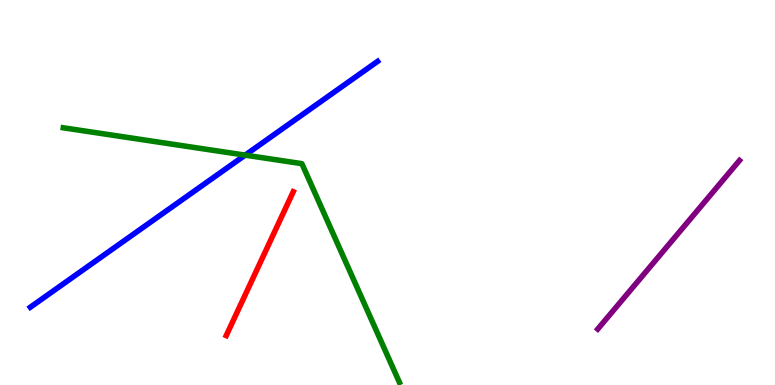[{'lines': ['blue', 'red'], 'intersections': []}, {'lines': ['green', 'red'], 'intersections': []}, {'lines': ['purple', 'red'], 'intersections': []}, {'lines': ['blue', 'green'], 'intersections': [{'x': 3.16, 'y': 5.97}]}, {'lines': ['blue', 'purple'], 'intersections': []}, {'lines': ['green', 'purple'], 'intersections': []}]